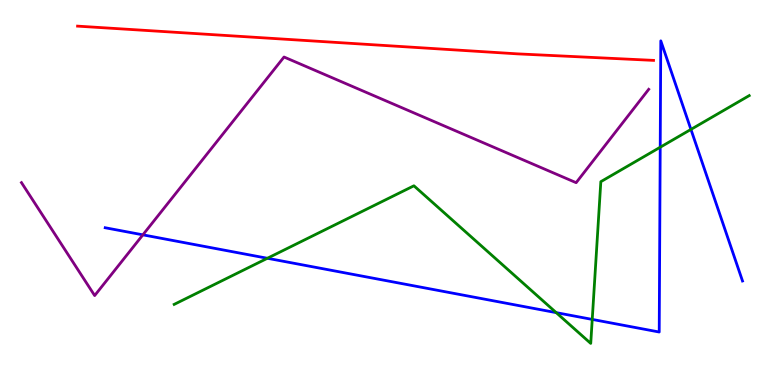[{'lines': ['blue', 'red'], 'intersections': []}, {'lines': ['green', 'red'], 'intersections': []}, {'lines': ['purple', 'red'], 'intersections': []}, {'lines': ['blue', 'green'], 'intersections': [{'x': 3.45, 'y': 3.29}, {'x': 7.18, 'y': 1.88}, {'x': 7.64, 'y': 1.7}, {'x': 8.52, 'y': 6.18}, {'x': 8.92, 'y': 6.64}]}, {'lines': ['blue', 'purple'], 'intersections': [{'x': 1.84, 'y': 3.9}]}, {'lines': ['green', 'purple'], 'intersections': []}]